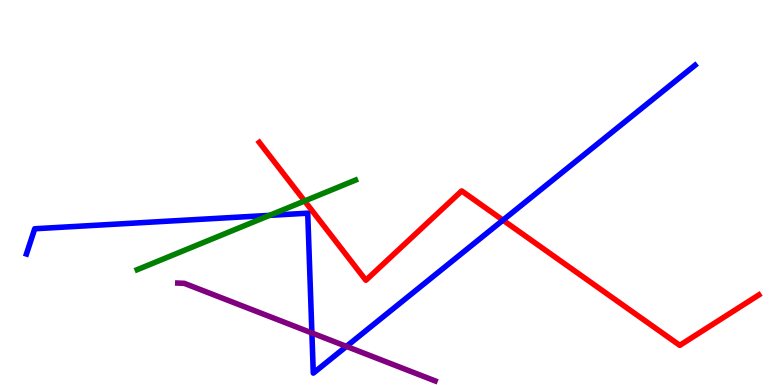[{'lines': ['blue', 'red'], 'intersections': [{'x': 6.49, 'y': 4.28}]}, {'lines': ['green', 'red'], 'intersections': [{'x': 3.93, 'y': 4.78}]}, {'lines': ['purple', 'red'], 'intersections': []}, {'lines': ['blue', 'green'], 'intersections': [{'x': 3.48, 'y': 4.41}]}, {'lines': ['blue', 'purple'], 'intersections': [{'x': 4.02, 'y': 1.35}, {'x': 4.47, 'y': 1.0}]}, {'lines': ['green', 'purple'], 'intersections': []}]